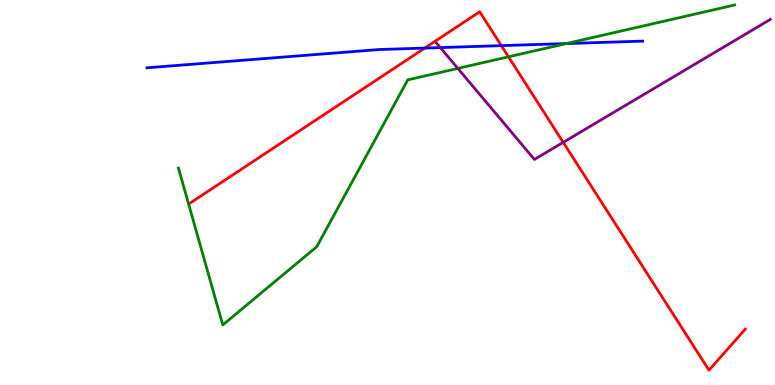[{'lines': ['blue', 'red'], 'intersections': [{'x': 5.48, 'y': 8.75}, {'x': 6.47, 'y': 8.81}]}, {'lines': ['green', 'red'], 'intersections': [{'x': 6.56, 'y': 8.52}]}, {'lines': ['purple', 'red'], 'intersections': [{'x': 7.27, 'y': 6.3}]}, {'lines': ['blue', 'green'], 'intersections': [{'x': 7.31, 'y': 8.87}]}, {'lines': ['blue', 'purple'], 'intersections': [{'x': 5.68, 'y': 8.76}]}, {'lines': ['green', 'purple'], 'intersections': [{'x': 5.91, 'y': 8.22}]}]